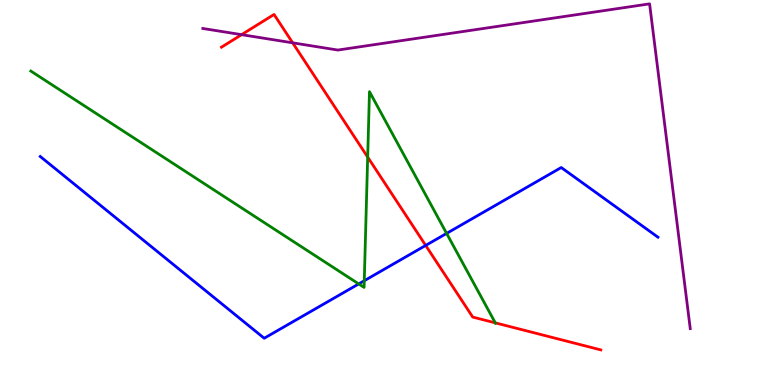[{'lines': ['blue', 'red'], 'intersections': [{'x': 5.49, 'y': 3.63}]}, {'lines': ['green', 'red'], 'intersections': [{'x': 4.74, 'y': 5.92}, {'x': 6.39, 'y': 1.61}]}, {'lines': ['purple', 'red'], 'intersections': [{'x': 3.12, 'y': 9.1}, {'x': 3.78, 'y': 8.89}]}, {'lines': ['blue', 'green'], 'intersections': [{'x': 4.63, 'y': 2.63}, {'x': 4.7, 'y': 2.71}, {'x': 5.76, 'y': 3.94}]}, {'lines': ['blue', 'purple'], 'intersections': []}, {'lines': ['green', 'purple'], 'intersections': []}]